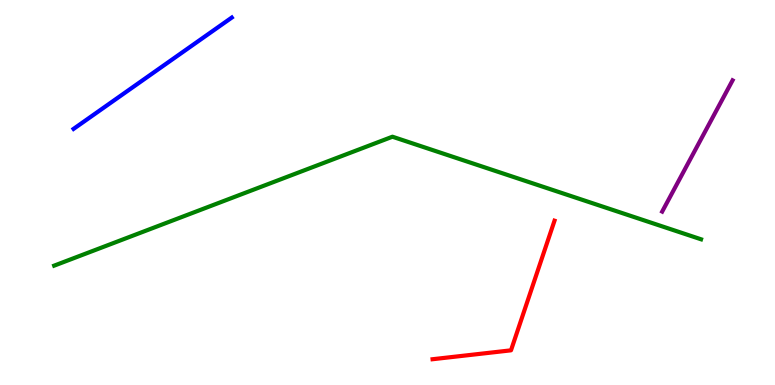[{'lines': ['blue', 'red'], 'intersections': []}, {'lines': ['green', 'red'], 'intersections': []}, {'lines': ['purple', 'red'], 'intersections': []}, {'lines': ['blue', 'green'], 'intersections': []}, {'lines': ['blue', 'purple'], 'intersections': []}, {'lines': ['green', 'purple'], 'intersections': []}]